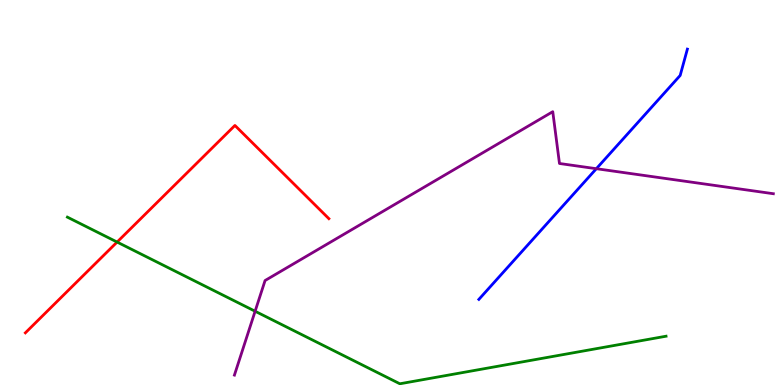[{'lines': ['blue', 'red'], 'intersections': []}, {'lines': ['green', 'red'], 'intersections': [{'x': 1.51, 'y': 3.71}]}, {'lines': ['purple', 'red'], 'intersections': []}, {'lines': ['blue', 'green'], 'intersections': []}, {'lines': ['blue', 'purple'], 'intersections': [{'x': 7.69, 'y': 5.62}]}, {'lines': ['green', 'purple'], 'intersections': [{'x': 3.29, 'y': 1.92}]}]